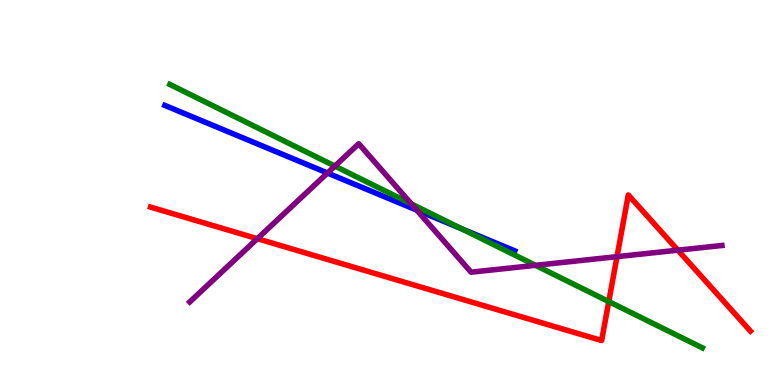[{'lines': ['blue', 'red'], 'intersections': []}, {'lines': ['green', 'red'], 'intersections': [{'x': 7.86, 'y': 2.17}]}, {'lines': ['purple', 'red'], 'intersections': [{'x': 3.32, 'y': 3.8}, {'x': 7.96, 'y': 3.33}, {'x': 8.75, 'y': 3.5}]}, {'lines': ['blue', 'green'], 'intersections': [{'x': 5.95, 'y': 4.06}]}, {'lines': ['blue', 'purple'], 'intersections': [{'x': 4.23, 'y': 5.51}, {'x': 5.38, 'y': 4.54}]}, {'lines': ['green', 'purple'], 'intersections': [{'x': 4.32, 'y': 5.69}, {'x': 5.31, 'y': 4.7}, {'x': 6.91, 'y': 3.11}]}]